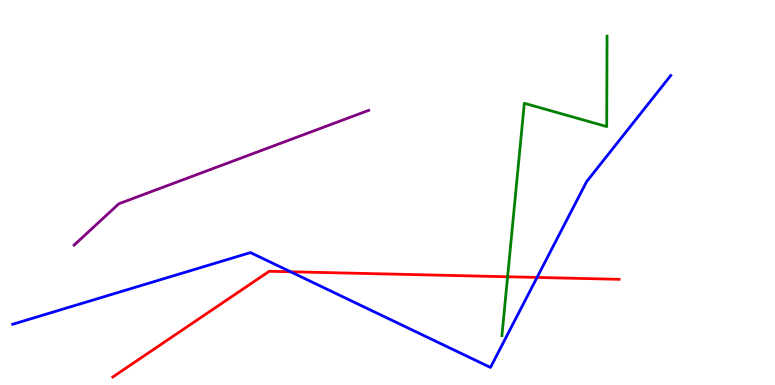[{'lines': ['blue', 'red'], 'intersections': [{'x': 3.75, 'y': 2.94}, {'x': 6.93, 'y': 2.79}]}, {'lines': ['green', 'red'], 'intersections': [{'x': 6.55, 'y': 2.81}]}, {'lines': ['purple', 'red'], 'intersections': []}, {'lines': ['blue', 'green'], 'intersections': []}, {'lines': ['blue', 'purple'], 'intersections': []}, {'lines': ['green', 'purple'], 'intersections': []}]